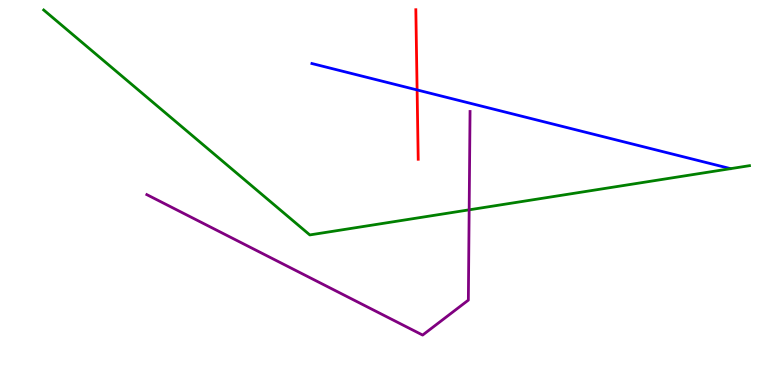[{'lines': ['blue', 'red'], 'intersections': [{'x': 5.38, 'y': 7.66}]}, {'lines': ['green', 'red'], 'intersections': []}, {'lines': ['purple', 'red'], 'intersections': []}, {'lines': ['blue', 'green'], 'intersections': []}, {'lines': ['blue', 'purple'], 'intersections': []}, {'lines': ['green', 'purple'], 'intersections': [{'x': 6.05, 'y': 4.55}]}]